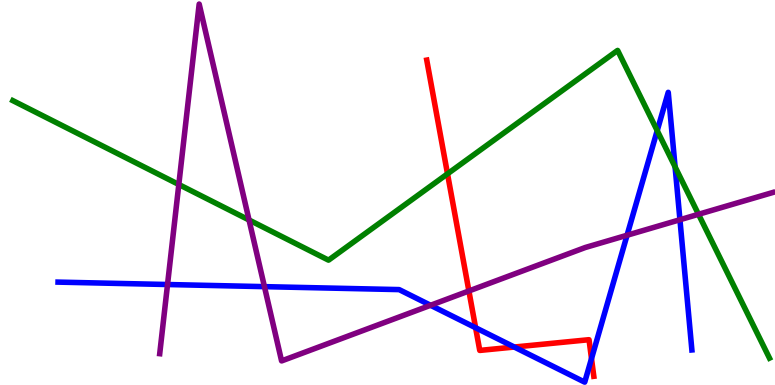[{'lines': ['blue', 'red'], 'intersections': [{'x': 6.14, 'y': 1.49}, {'x': 6.64, 'y': 0.986}, {'x': 7.63, 'y': 0.685}]}, {'lines': ['green', 'red'], 'intersections': [{'x': 5.77, 'y': 5.48}]}, {'lines': ['purple', 'red'], 'intersections': [{'x': 6.05, 'y': 2.44}]}, {'lines': ['blue', 'green'], 'intersections': [{'x': 8.48, 'y': 6.61}, {'x': 8.71, 'y': 5.67}]}, {'lines': ['blue', 'purple'], 'intersections': [{'x': 2.16, 'y': 2.61}, {'x': 3.41, 'y': 2.55}, {'x': 5.56, 'y': 2.07}, {'x': 8.09, 'y': 3.89}, {'x': 8.77, 'y': 4.29}]}, {'lines': ['green', 'purple'], 'intersections': [{'x': 2.31, 'y': 5.21}, {'x': 3.21, 'y': 4.29}, {'x': 9.01, 'y': 4.43}]}]